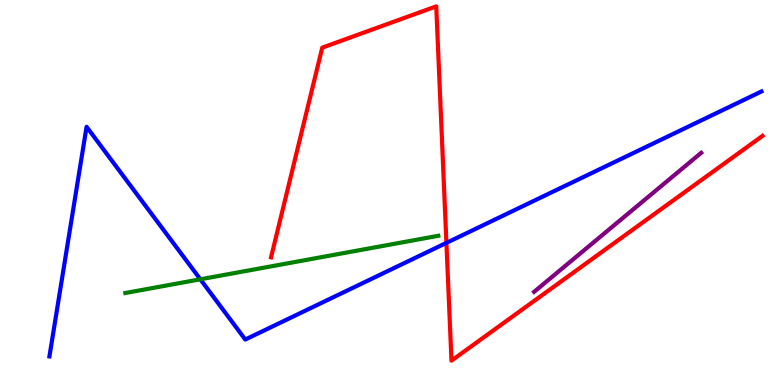[{'lines': ['blue', 'red'], 'intersections': [{'x': 5.76, 'y': 3.69}]}, {'lines': ['green', 'red'], 'intersections': []}, {'lines': ['purple', 'red'], 'intersections': []}, {'lines': ['blue', 'green'], 'intersections': [{'x': 2.59, 'y': 2.75}]}, {'lines': ['blue', 'purple'], 'intersections': []}, {'lines': ['green', 'purple'], 'intersections': []}]